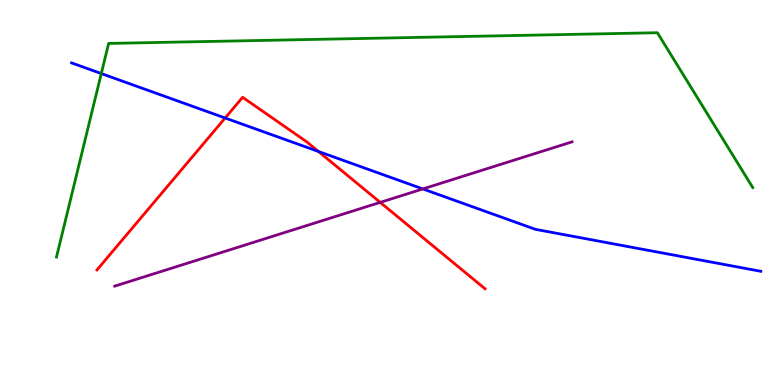[{'lines': ['blue', 'red'], 'intersections': [{'x': 2.91, 'y': 6.94}, {'x': 4.11, 'y': 6.07}]}, {'lines': ['green', 'red'], 'intersections': []}, {'lines': ['purple', 'red'], 'intersections': [{'x': 4.91, 'y': 4.74}]}, {'lines': ['blue', 'green'], 'intersections': [{'x': 1.31, 'y': 8.09}]}, {'lines': ['blue', 'purple'], 'intersections': [{'x': 5.46, 'y': 5.09}]}, {'lines': ['green', 'purple'], 'intersections': []}]